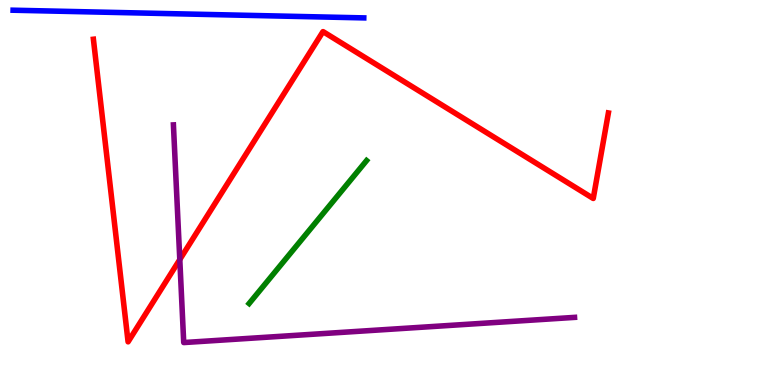[{'lines': ['blue', 'red'], 'intersections': []}, {'lines': ['green', 'red'], 'intersections': []}, {'lines': ['purple', 'red'], 'intersections': [{'x': 2.32, 'y': 3.26}]}, {'lines': ['blue', 'green'], 'intersections': []}, {'lines': ['blue', 'purple'], 'intersections': []}, {'lines': ['green', 'purple'], 'intersections': []}]